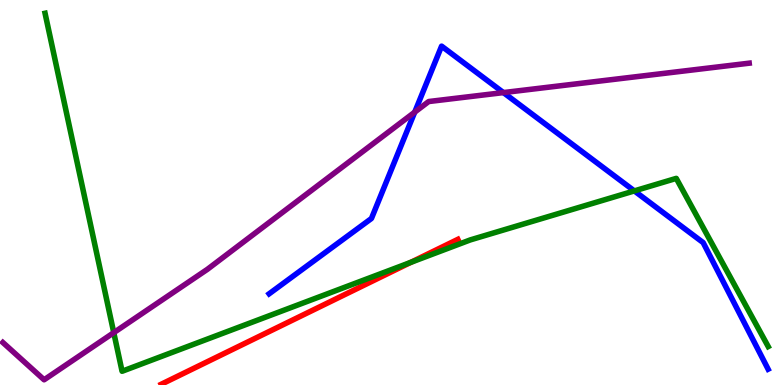[{'lines': ['blue', 'red'], 'intersections': []}, {'lines': ['green', 'red'], 'intersections': [{'x': 5.3, 'y': 3.19}]}, {'lines': ['purple', 'red'], 'intersections': []}, {'lines': ['blue', 'green'], 'intersections': [{'x': 8.19, 'y': 5.04}]}, {'lines': ['blue', 'purple'], 'intersections': [{'x': 5.35, 'y': 7.09}, {'x': 6.5, 'y': 7.59}]}, {'lines': ['green', 'purple'], 'intersections': [{'x': 1.47, 'y': 1.36}]}]